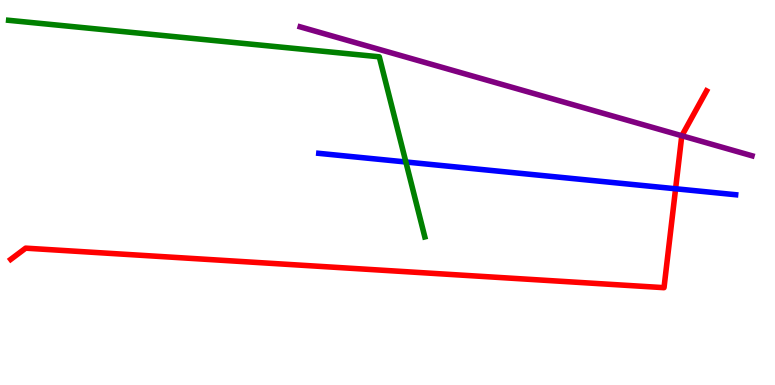[{'lines': ['blue', 'red'], 'intersections': [{'x': 8.72, 'y': 5.1}]}, {'lines': ['green', 'red'], 'intersections': []}, {'lines': ['purple', 'red'], 'intersections': [{'x': 8.8, 'y': 6.47}]}, {'lines': ['blue', 'green'], 'intersections': [{'x': 5.24, 'y': 5.79}]}, {'lines': ['blue', 'purple'], 'intersections': []}, {'lines': ['green', 'purple'], 'intersections': []}]